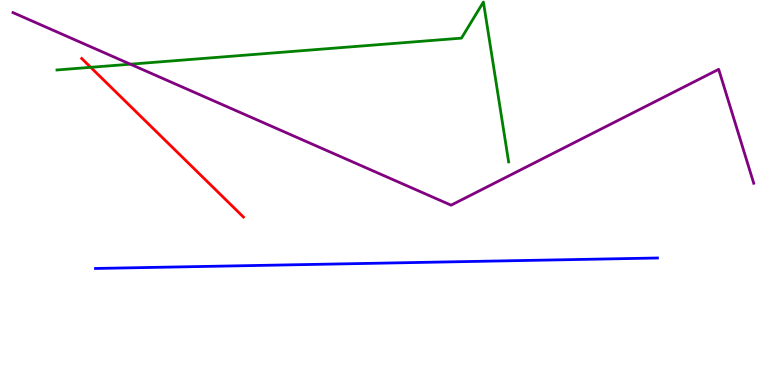[{'lines': ['blue', 'red'], 'intersections': []}, {'lines': ['green', 'red'], 'intersections': [{'x': 1.17, 'y': 8.25}]}, {'lines': ['purple', 'red'], 'intersections': []}, {'lines': ['blue', 'green'], 'intersections': []}, {'lines': ['blue', 'purple'], 'intersections': []}, {'lines': ['green', 'purple'], 'intersections': [{'x': 1.68, 'y': 8.33}]}]